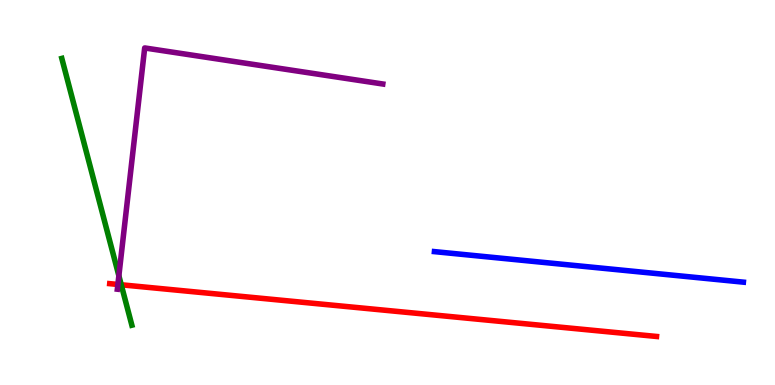[{'lines': ['blue', 'red'], 'intersections': []}, {'lines': ['green', 'red'], 'intersections': [{'x': 1.56, 'y': 2.6}]}, {'lines': ['purple', 'red'], 'intersections': [{'x': 1.52, 'y': 2.61}]}, {'lines': ['blue', 'green'], 'intersections': []}, {'lines': ['blue', 'purple'], 'intersections': []}, {'lines': ['green', 'purple'], 'intersections': [{'x': 1.53, 'y': 2.84}]}]